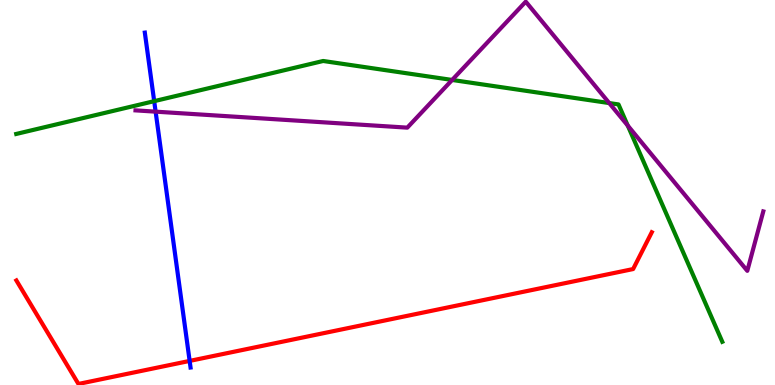[{'lines': ['blue', 'red'], 'intersections': [{'x': 2.45, 'y': 0.626}]}, {'lines': ['green', 'red'], 'intersections': []}, {'lines': ['purple', 'red'], 'intersections': []}, {'lines': ['blue', 'green'], 'intersections': [{'x': 1.99, 'y': 7.37}]}, {'lines': ['blue', 'purple'], 'intersections': [{'x': 2.01, 'y': 7.1}]}, {'lines': ['green', 'purple'], 'intersections': [{'x': 5.83, 'y': 7.92}, {'x': 7.86, 'y': 7.32}, {'x': 8.1, 'y': 6.74}]}]